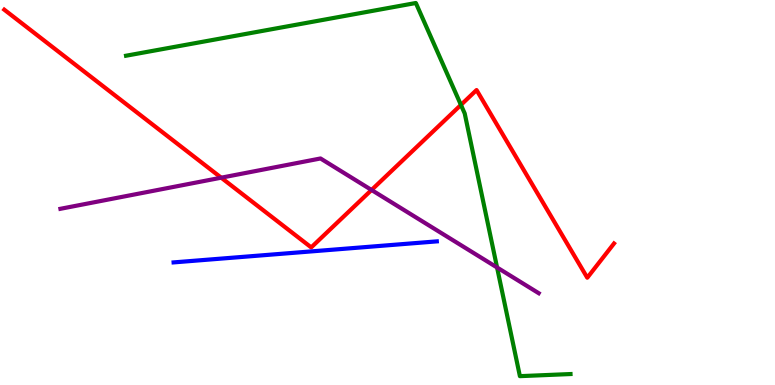[{'lines': ['blue', 'red'], 'intersections': []}, {'lines': ['green', 'red'], 'intersections': [{'x': 5.95, 'y': 7.28}]}, {'lines': ['purple', 'red'], 'intersections': [{'x': 2.85, 'y': 5.38}, {'x': 4.79, 'y': 5.07}]}, {'lines': ['blue', 'green'], 'intersections': []}, {'lines': ['blue', 'purple'], 'intersections': []}, {'lines': ['green', 'purple'], 'intersections': [{'x': 6.41, 'y': 3.05}]}]